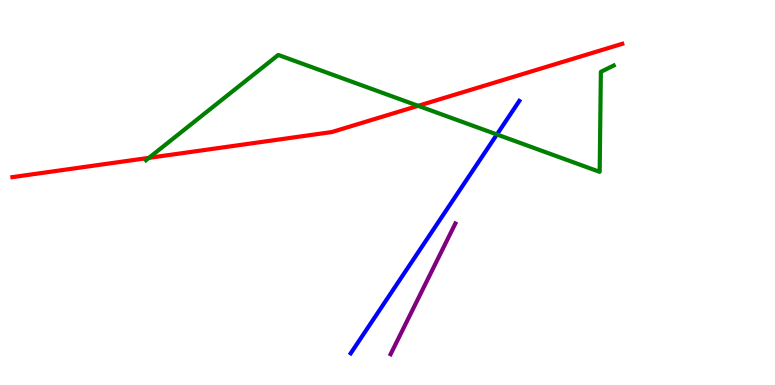[{'lines': ['blue', 'red'], 'intersections': []}, {'lines': ['green', 'red'], 'intersections': [{'x': 1.92, 'y': 5.9}, {'x': 5.4, 'y': 7.25}]}, {'lines': ['purple', 'red'], 'intersections': []}, {'lines': ['blue', 'green'], 'intersections': [{'x': 6.41, 'y': 6.51}]}, {'lines': ['blue', 'purple'], 'intersections': []}, {'lines': ['green', 'purple'], 'intersections': []}]